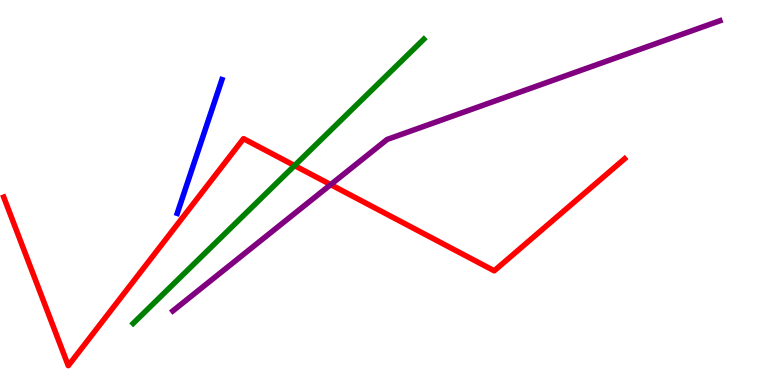[{'lines': ['blue', 'red'], 'intersections': []}, {'lines': ['green', 'red'], 'intersections': [{'x': 3.8, 'y': 5.7}]}, {'lines': ['purple', 'red'], 'intersections': [{'x': 4.27, 'y': 5.2}]}, {'lines': ['blue', 'green'], 'intersections': []}, {'lines': ['blue', 'purple'], 'intersections': []}, {'lines': ['green', 'purple'], 'intersections': []}]